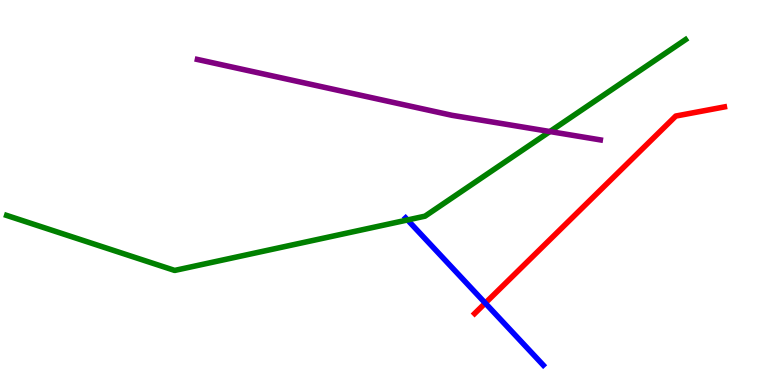[{'lines': ['blue', 'red'], 'intersections': [{'x': 6.26, 'y': 2.13}]}, {'lines': ['green', 'red'], 'intersections': []}, {'lines': ['purple', 'red'], 'intersections': []}, {'lines': ['blue', 'green'], 'intersections': [{'x': 5.26, 'y': 4.29}]}, {'lines': ['blue', 'purple'], 'intersections': []}, {'lines': ['green', 'purple'], 'intersections': [{'x': 7.1, 'y': 6.58}]}]